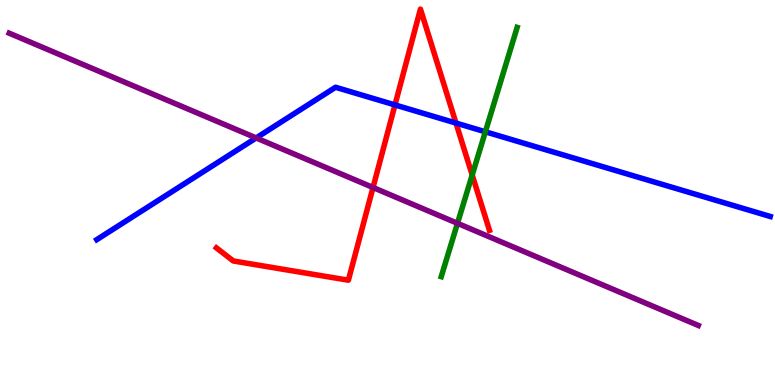[{'lines': ['blue', 'red'], 'intersections': [{'x': 5.1, 'y': 7.27}, {'x': 5.88, 'y': 6.8}]}, {'lines': ['green', 'red'], 'intersections': [{'x': 6.09, 'y': 5.45}]}, {'lines': ['purple', 'red'], 'intersections': [{'x': 4.81, 'y': 5.13}]}, {'lines': ['blue', 'green'], 'intersections': [{'x': 6.26, 'y': 6.58}]}, {'lines': ['blue', 'purple'], 'intersections': [{'x': 3.31, 'y': 6.42}]}, {'lines': ['green', 'purple'], 'intersections': [{'x': 5.9, 'y': 4.2}]}]